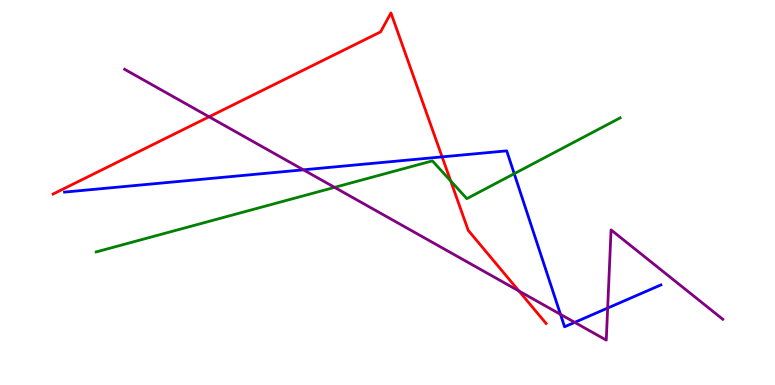[{'lines': ['blue', 'red'], 'intersections': [{'x': 5.7, 'y': 5.93}]}, {'lines': ['green', 'red'], 'intersections': [{'x': 5.81, 'y': 5.3}]}, {'lines': ['purple', 'red'], 'intersections': [{'x': 2.7, 'y': 6.97}, {'x': 6.7, 'y': 2.44}]}, {'lines': ['blue', 'green'], 'intersections': [{'x': 6.64, 'y': 5.49}]}, {'lines': ['blue', 'purple'], 'intersections': [{'x': 3.91, 'y': 5.59}, {'x': 7.23, 'y': 1.83}, {'x': 7.42, 'y': 1.63}, {'x': 7.84, 'y': 2.0}]}, {'lines': ['green', 'purple'], 'intersections': [{'x': 4.32, 'y': 5.13}]}]